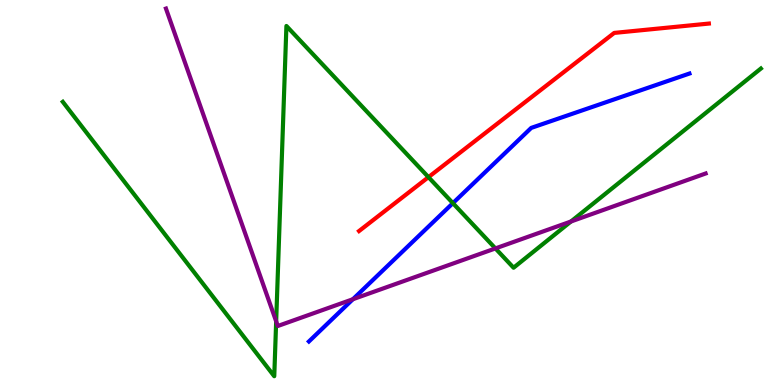[{'lines': ['blue', 'red'], 'intersections': []}, {'lines': ['green', 'red'], 'intersections': [{'x': 5.53, 'y': 5.4}]}, {'lines': ['purple', 'red'], 'intersections': []}, {'lines': ['blue', 'green'], 'intersections': [{'x': 5.84, 'y': 4.72}]}, {'lines': ['blue', 'purple'], 'intersections': [{'x': 4.55, 'y': 2.23}]}, {'lines': ['green', 'purple'], 'intersections': [{'x': 3.56, 'y': 1.65}, {'x': 6.39, 'y': 3.55}, {'x': 7.37, 'y': 4.25}]}]